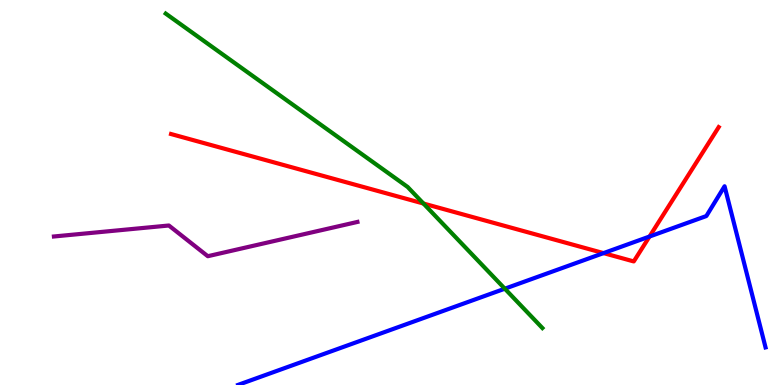[{'lines': ['blue', 'red'], 'intersections': [{'x': 7.79, 'y': 3.43}, {'x': 8.38, 'y': 3.86}]}, {'lines': ['green', 'red'], 'intersections': [{'x': 5.46, 'y': 4.71}]}, {'lines': ['purple', 'red'], 'intersections': []}, {'lines': ['blue', 'green'], 'intersections': [{'x': 6.51, 'y': 2.5}]}, {'lines': ['blue', 'purple'], 'intersections': []}, {'lines': ['green', 'purple'], 'intersections': []}]